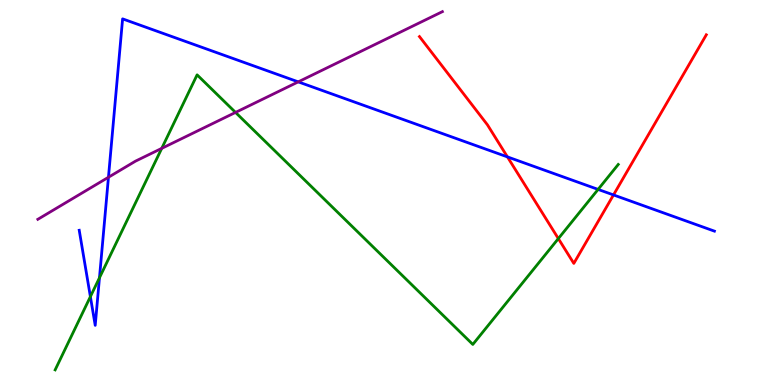[{'lines': ['blue', 'red'], 'intersections': [{'x': 6.55, 'y': 5.92}, {'x': 7.92, 'y': 4.94}]}, {'lines': ['green', 'red'], 'intersections': [{'x': 7.2, 'y': 3.8}]}, {'lines': ['purple', 'red'], 'intersections': []}, {'lines': ['blue', 'green'], 'intersections': [{'x': 1.17, 'y': 2.29}, {'x': 1.28, 'y': 2.79}, {'x': 7.72, 'y': 5.08}]}, {'lines': ['blue', 'purple'], 'intersections': [{'x': 1.4, 'y': 5.4}, {'x': 3.85, 'y': 7.87}]}, {'lines': ['green', 'purple'], 'intersections': [{'x': 2.09, 'y': 6.15}, {'x': 3.04, 'y': 7.08}]}]